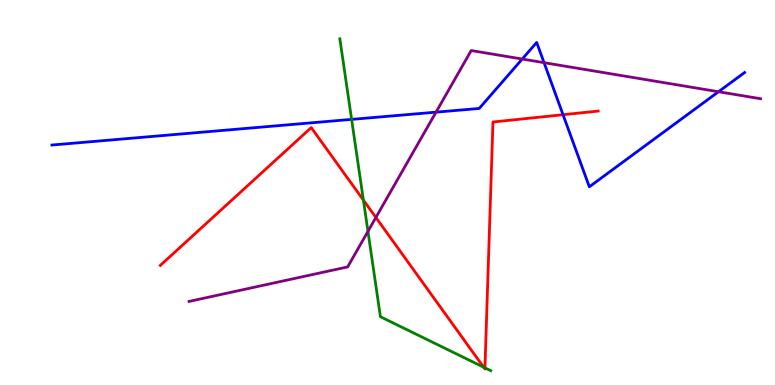[{'lines': ['blue', 'red'], 'intersections': [{'x': 7.27, 'y': 7.02}]}, {'lines': ['green', 'red'], 'intersections': [{'x': 4.69, 'y': 4.8}, {'x': 6.24, 'y': 0.462}, {'x': 6.26, 'y': 0.446}]}, {'lines': ['purple', 'red'], 'intersections': [{'x': 4.85, 'y': 4.35}]}, {'lines': ['blue', 'green'], 'intersections': [{'x': 4.54, 'y': 6.9}]}, {'lines': ['blue', 'purple'], 'intersections': [{'x': 5.63, 'y': 7.09}, {'x': 6.74, 'y': 8.47}, {'x': 7.02, 'y': 8.37}, {'x': 9.27, 'y': 7.62}]}, {'lines': ['green', 'purple'], 'intersections': [{'x': 4.75, 'y': 3.99}]}]